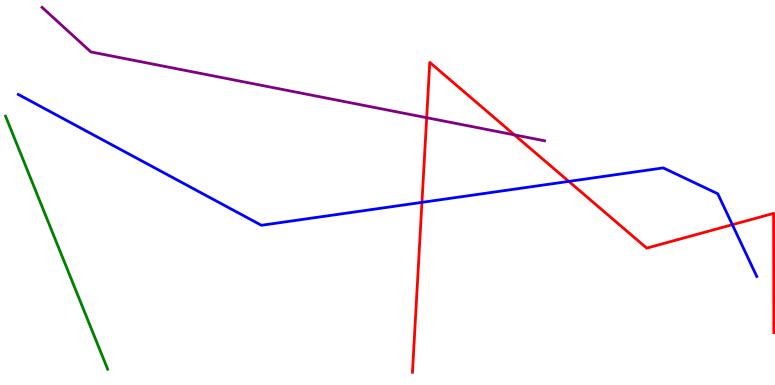[{'lines': ['blue', 'red'], 'intersections': [{'x': 5.44, 'y': 4.74}, {'x': 7.34, 'y': 5.29}, {'x': 9.45, 'y': 4.16}]}, {'lines': ['green', 'red'], 'intersections': []}, {'lines': ['purple', 'red'], 'intersections': [{'x': 5.51, 'y': 6.94}, {'x': 6.64, 'y': 6.5}]}, {'lines': ['blue', 'green'], 'intersections': []}, {'lines': ['blue', 'purple'], 'intersections': []}, {'lines': ['green', 'purple'], 'intersections': []}]